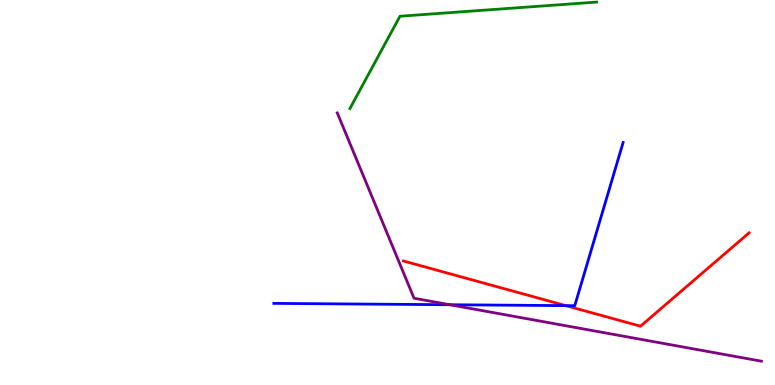[{'lines': ['blue', 'red'], 'intersections': [{'x': 7.3, 'y': 2.06}]}, {'lines': ['green', 'red'], 'intersections': []}, {'lines': ['purple', 'red'], 'intersections': []}, {'lines': ['blue', 'green'], 'intersections': []}, {'lines': ['blue', 'purple'], 'intersections': [{'x': 5.8, 'y': 2.08}]}, {'lines': ['green', 'purple'], 'intersections': []}]